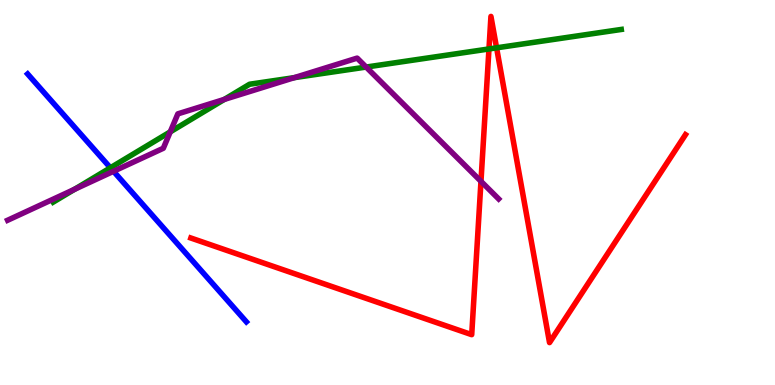[{'lines': ['blue', 'red'], 'intersections': []}, {'lines': ['green', 'red'], 'intersections': [{'x': 6.31, 'y': 8.73}, {'x': 6.41, 'y': 8.76}]}, {'lines': ['purple', 'red'], 'intersections': [{'x': 6.21, 'y': 5.29}]}, {'lines': ['blue', 'green'], 'intersections': [{'x': 1.42, 'y': 5.64}]}, {'lines': ['blue', 'purple'], 'intersections': [{'x': 1.46, 'y': 5.55}]}, {'lines': ['green', 'purple'], 'intersections': [{'x': 0.962, 'y': 5.08}, {'x': 2.2, 'y': 6.58}, {'x': 2.89, 'y': 7.42}, {'x': 3.8, 'y': 7.98}, {'x': 4.72, 'y': 8.26}]}]